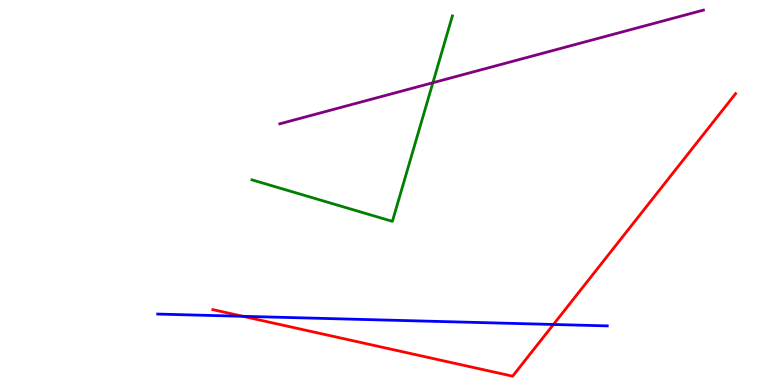[{'lines': ['blue', 'red'], 'intersections': [{'x': 3.13, 'y': 1.78}, {'x': 7.14, 'y': 1.57}]}, {'lines': ['green', 'red'], 'intersections': []}, {'lines': ['purple', 'red'], 'intersections': []}, {'lines': ['blue', 'green'], 'intersections': []}, {'lines': ['blue', 'purple'], 'intersections': []}, {'lines': ['green', 'purple'], 'intersections': [{'x': 5.59, 'y': 7.85}]}]